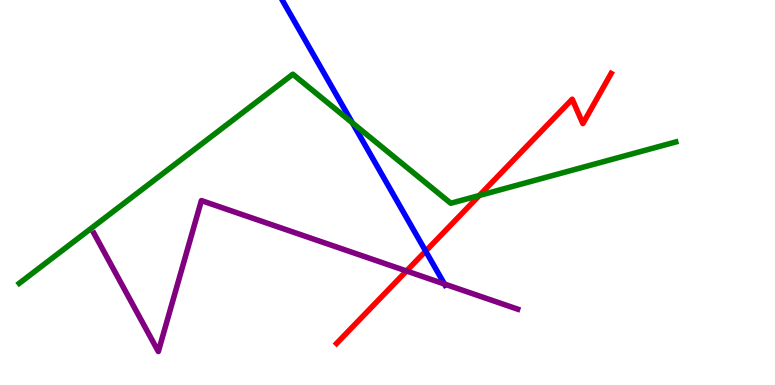[{'lines': ['blue', 'red'], 'intersections': [{'x': 5.49, 'y': 3.48}]}, {'lines': ['green', 'red'], 'intersections': [{'x': 6.19, 'y': 4.92}]}, {'lines': ['purple', 'red'], 'intersections': [{'x': 5.25, 'y': 2.96}]}, {'lines': ['blue', 'green'], 'intersections': [{'x': 4.55, 'y': 6.81}]}, {'lines': ['blue', 'purple'], 'intersections': [{'x': 5.73, 'y': 2.62}]}, {'lines': ['green', 'purple'], 'intersections': []}]